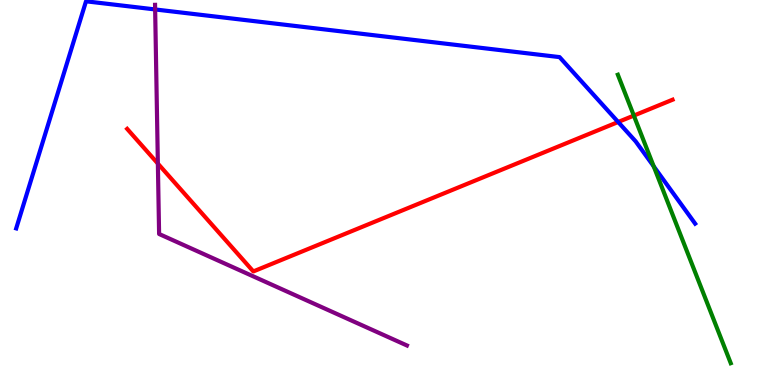[{'lines': ['blue', 'red'], 'intersections': [{'x': 7.98, 'y': 6.83}]}, {'lines': ['green', 'red'], 'intersections': [{'x': 8.18, 'y': 7.0}]}, {'lines': ['purple', 'red'], 'intersections': [{'x': 2.04, 'y': 5.75}]}, {'lines': ['blue', 'green'], 'intersections': [{'x': 8.43, 'y': 5.68}]}, {'lines': ['blue', 'purple'], 'intersections': [{'x': 2.0, 'y': 9.75}]}, {'lines': ['green', 'purple'], 'intersections': []}]